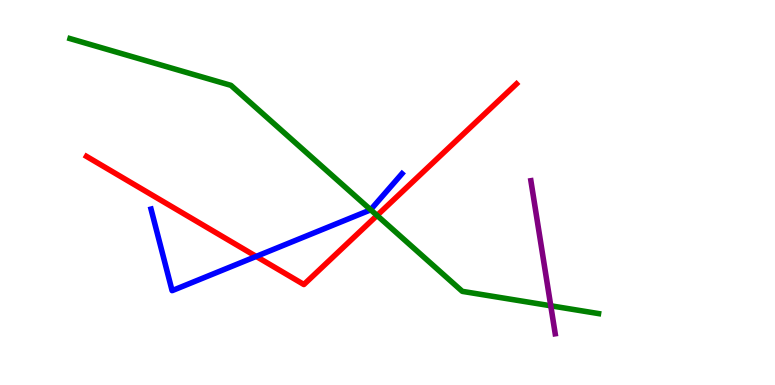[{'lines': ['blue', 'red'], 'intersections': [{'x': 3.31, 'y': 3.34}]}, {'lines': ['green', 'red'], 'intersections': [{'x': 4.87, 'y': 4.4}]}, {'lines': ['purple', 'red'], 'intersections': []}, {'lines': ['blue', 'green'], 'intersections': [{'x': 4.78, 'y': 4.55}]}, {'lines': ['blue', 'purple'], 'intersections': []}, {'lines': ['green', 'purple'], 'intersections': [{'x': 7.11, 'y': 2.06}]}]